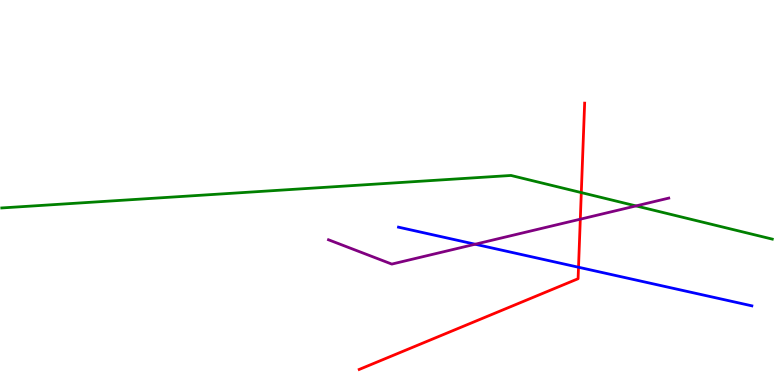[{'lines': ['blue', 'red'], 'intersections': [{'x': 7.46, 'y': 3.06}]}, {'lines': ['green', 'red'], 'intersections': [{'x': 7.5, 'y': 5.0}]}, {'lines': ['purple', 'red'], 'intersections': [{'x': 7.49, 'y': 4.31}]}, {'lines': ['blue', 'green'], 'intersections': []}, {'lines': ['blue', 'purple'], 'intersections': [{'x': 6.13, 'y': 3.66}]}, {'lines': ['green', 'purple'], 'intersections': [{'x': 8.21, 'y': 4.65}]}]